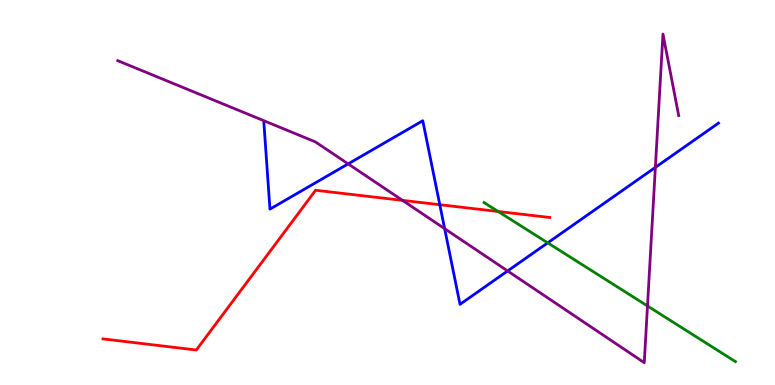[{'lines': ['blue', 'red'], 'intersections': [{'x': 5.67, 'y': 4.68}]}, {'lines': ['green', 'red'], 'intersections': [{'x': 6.43, 'y': 4.51}]}, {'lines': ['purple', 'red'], 'intersections': [{'x': 5.19, 'y': 4.8}]}, {'lines': ['blue', 'green'], 'intersections': [{'x': 7.07, 'y': 3.69}]}, {'lines': ['blue', 'purple'], 'intersections': [{'x': 4.49, 'y': 5.74}, {'x': 5.74, 'y': 4.06}, {'x': 6.55, 'y': 2.96}, {'x': 8.46, 'y': 5.65}]}, {'lines': ['green', 'purple'], 'intersections': [{'x': 8.35, 'y': 2.05}]}]